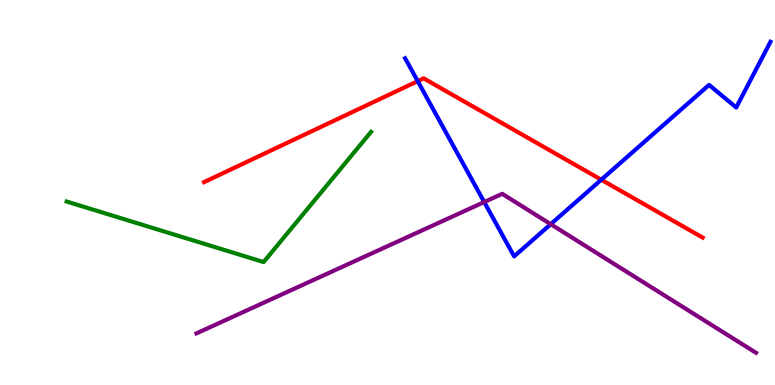[{'lines': ['blue', 'red'], 'intersections': [{'x': 5.39, 'y': 7.89}, {'x': 7.76, 'y': 5.33}]}, {'lines': ['green', 'red'], 'intersections': []}, {'lines': ['purple', 'red'], 'intersections': []}, {'lines': ['blue', 'green'], 'intersections': []}, {'lines': ['blue', 'purple'], 'intersections': [{'x': 6.25, 'y': 4.75}, {'x': 7.11, 'y': 4.18}]}, {'lines': ['green', 'purple'], 'intersections': []}]